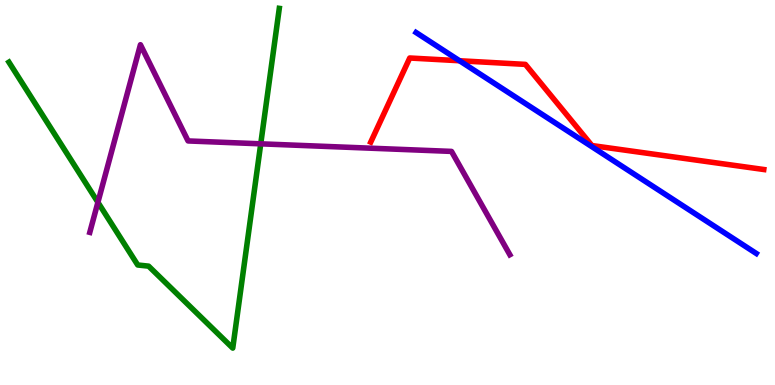[{'lines': ['blue', 'red'], 'intersections': [{'x': 5.93, 'y': 8.42}]}, {'lines': ['green', 'red'], 'intersections': []}, {'lines': ['purple', 'red'], 'intersections': []}, {'lines': ['blue', 'green'], 'intersections': []}, {'lines': ['blue', 'purple'], 'intersections': []}, {'lines': ['green', 'purple'], 'intersections': [{'x': 1.26, 'y': 4.75}, {'x': 3.36, 'y': 6.26}]}]